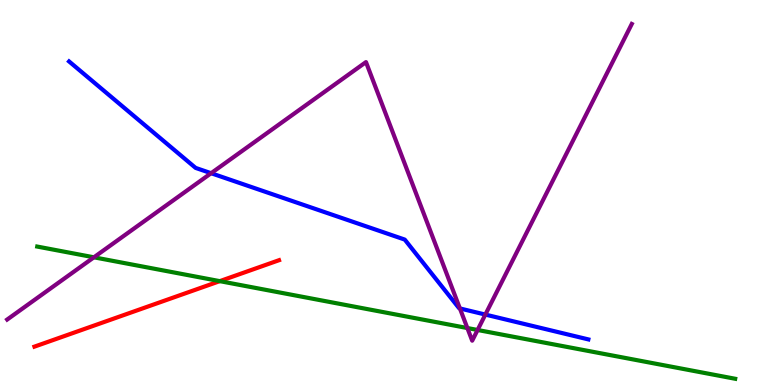[{'lines': ['blue', 'red'], 'intersections': []}, {'lines': ['green', 'red'], 'intersections': [{'x': 2.84, 'y': 2.7}]}, {'lines': ['purple', 'red'], 'intersections': []}, {'lines': ['blue', 'green'], 'intersections': []}, {'lines': ['blue', 'purple'], 'intersections': [{'x': 2.72, 'y': 5.5}, {'x': 5.93, 'y': 1.99}, {'x': 6.26, 'y': 1.83}]}, {'lines': ['green', 'purple'], 'intersections': [{'x': 1.21, 'y': 3.32}, {'x': 6.03, 'y': 1.48}, {'x': 6.16, 'y': 1.43}]}]